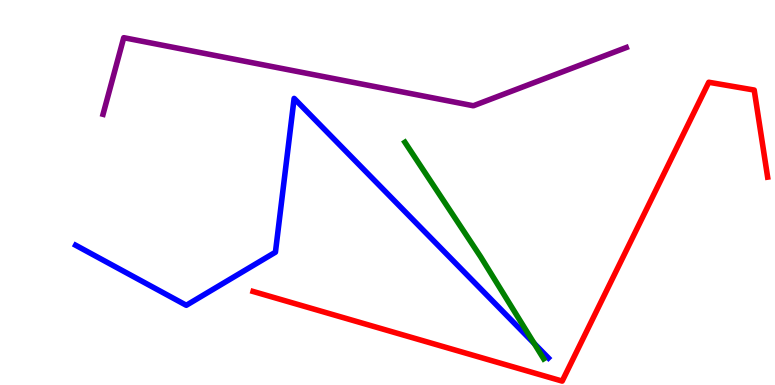[{'lines': ['blue', 'red'], 'intersections': []}, {'lines': ['green', 'red'], 'intersections': []}, {'lines': ['purple', 'red'], 'intersections': []}, {'lines': ['blue', 'green'], 'intersections': [{'x': 6.89, 'y': 1.08}]}, {'lines': ['blue', 'purple'], 'intersections': []}, {'lines': ['green', 'purple'], 'intersections': []}]